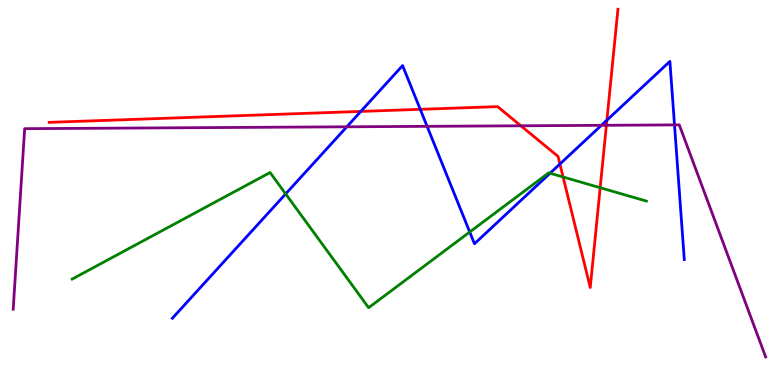[{'lines': ['blue', 'red'], 'intersections': [{'x': 4.66, 'y': 7.11}, {'x': 5.42, 'y': 7.16}, {'x': 7.22, 'y': 5.74}, {'x': 7.83, 'y': 6.88}]}, {'lines': ['green', 'red'], 'intersections': [{'x': 7.27, 'y': 5.4}, {'x': 7.74, 'y': 5.12}]}, {'lines': ['purple', 'red'], 'intersections': [{'x': 6.72, 'y': 6.73}, {'x': 7.82, 'y': 6.75}]}, {'lines': ['blue', 'green'], 'intersections': [{'x': 3.69, 'y': 4.96}, {'x': 6.06, 'y': 3.97}, {'x': 7.1, 'y': 5.5}]}, {'lines': ['blue', 'purple'], 'intersections': [{'x': 4.47, 'y': 6.71}, {'x': 5.51, 'y': 6.72}, {'x': 7.76, 'y': 6.74}, {'x': 8.7, 'y': 6.76}]}, {'lines': ['green', 'purple'], 'intersections': []}]